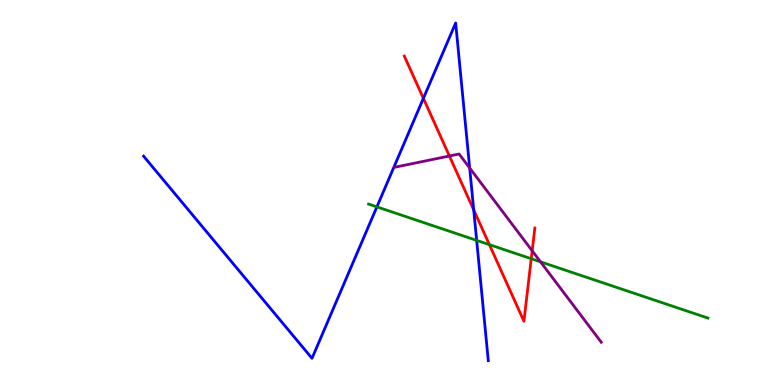[{'lines': ['blue', 'red'], 'intersections': [{'x': 5.46, 'y': 7.45}, {'x': 6.11, 'y': 4.55}]}, {'lines': ['green', 'red'], 'intersections': [{'x': 6.31, 'y': 3.65}, {'x': 6.85, 'y': 3.28}]}, {'lines': ['purple', 'red'], 'intersections': [{'x': 5.8, 'y': 5.95}, {'x': 6.87, 'y': 3.49}]}, {'lines': ['blue', 'green'], 'intersections': [{'x': 4.86, 'y': 4.63}, {'x': 6.15, 'y': 3.76}]}, {'lines': ['blue', 'purple'], 'intersections': [{'x': 6.06, 'y': 5.64}]}, {'lines': ['green', 'purple'], 'intersections': [{'x': 6.97, 'y': 3.2}]}]